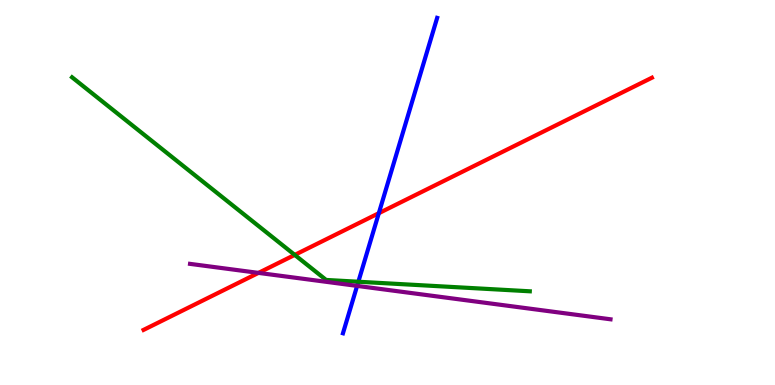[{'lines': ['blue', 'red'], 'intersections': [{'x': 4.89, 'y': 4.46}]}, {'lines': ['green', 'red'], 'intersections': [{'x': 3.8, 'y': 3.38}]}, {'lines': ['purple', 'red'], 'intersections': [{'x': 3.34, 'y': 2.91}]}, {'lines': ['blue', 'green'], 'intersections': [{'x': 4.62, 'y': 2.68}]}, {'lines': ['blue', 'purple'], 'intersections': [{'x': 4.61, 'y': 2.57}]}, {'lines': ['green', 'purple'], 'intersections': []}]